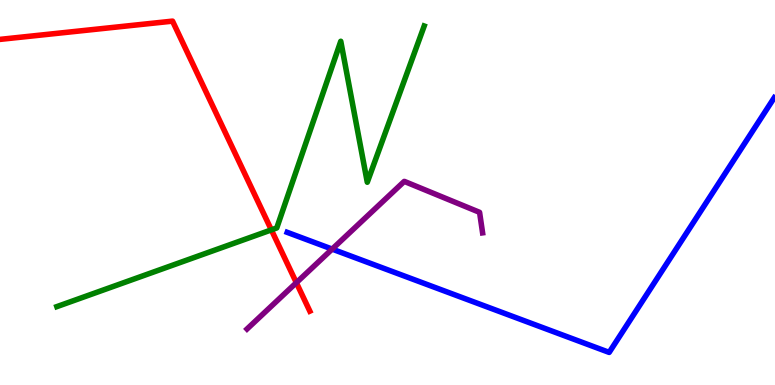[{'lines': ['blue', 'red'], 'intersections': []}, {'lines': ['green', 'red'], 'intersections': [{'x': 3.5, 'y': 4.03}]}, {'lines': ['purple', 'red'], 'intersections': [{'x': 3.82, 'y': 2.66}]}, {'lines': ['blue', 'green'], 'intersections': []}, {'lines': ['blue', 'purple'], 'intersections': [{'x': 4.29, 'y': 3.53}]}, {'lines': ['green', 'purple'], 'intersections': []}]